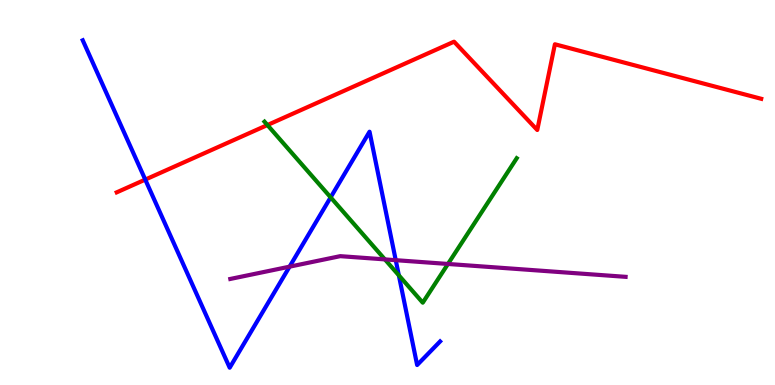[{'lines': ['blue', 'red'], 'intersections': [{'x': 1.87, 'y': 5.34}]}, {'lines': ['green', 'red'], 'intersections': [{'x': 3.45, 'y': 6.75}]}, {'lines': ['purple', 'red'], 'intersections': []}, {'lines': ['blue', 'green'], 'intersections': [{'x': 4.27, 'y': 4.87}, {'x': 5.15, 'y': 2.85}]}, {'lines': ['blue', 'purple'], 'intersections': [{'x': 3.74, 'y': 3.07}, {'x': 5.11, 'y': 3.24}]}, {'lines': ['green', 'purple'], 'intersections': [{'x': 4.97, 'y': 3.26}, {'x': 5.78, 'y': 3.14}]}]